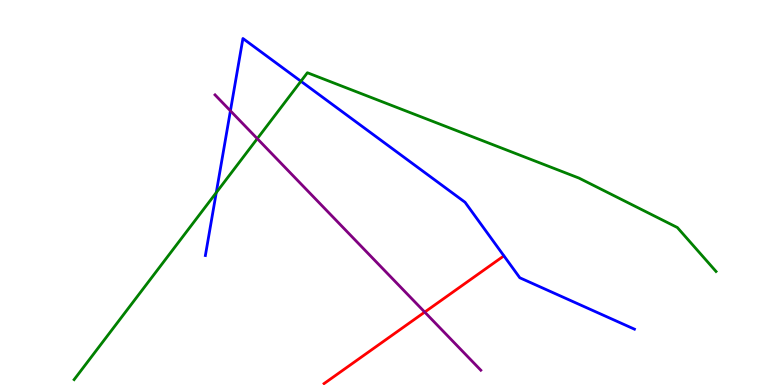[{'lines': ['blue', 'red'], 'intersections': []}, {'lines': ['green', 'red'], 'intersections': []}, {'lines': ['purple', 'red'], 'intersections': [{'x': 5.48, 'y': 1.89}]}, {'lines': ['blue', 'green'], 'intersections': [{'x': 2.79, 'y': 5.0}, {'x': 3.88, 'y': 7.89}]}, {'lines': ['blue', 'purple'], 'intersections': [{'x': 2.97, 'y': 7.12}]}, {'lines': ['green', 'purple'], 'intersections': [{'x': 3.32, 'y': 6.4}]}]